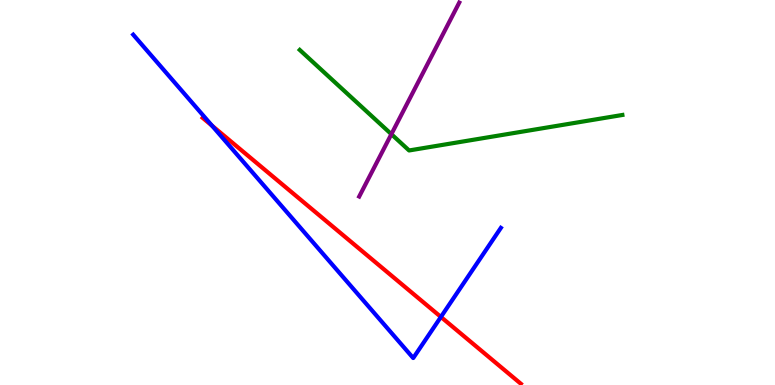[{'lines': ['blue', 'red'], 'intersections': [{'x': 2.74, 'y': 6.74}, {'x': 5.69, 'y': 1.77}]}, {'lines': ['green', 'red'], 'intersections': []}, {'lines': ['purple', 'red'], 'intersections': []}, {'lines': ['blue', 'green'], 'intersections': []}, {'lines': ['blue', 'purple'], 'intersections': []}, {'lines': ['green', 'purple'], 'intersections': [{'x': 5.05, 'y': 6.51}]}]